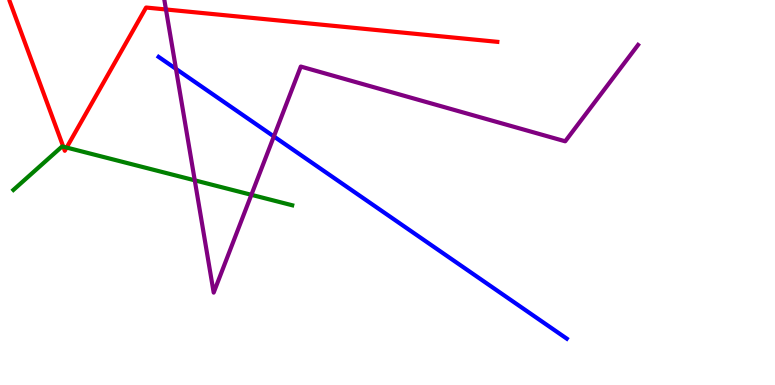[{'lines': ['blue', 'red'], 'intersections': []}, {'lines': ['green', 'red'], 'intersections': [{'x': 0.816, 'y': 6.19}, {'x': 0.86, 'y': 6.17}]}, {'lines': ['purple', 'red'], 'intersections': [{'x': 2.14, 'y': 9.75}]}, {'lines': ['blue', 'green'], 'intersections': []}, {'lines': ['blue', 'purple'], 'intersections': [{'x': 2.27, 'y': 8.21}, {'x': 3.53, 'y': 6.46}]}, {'lines': ['green', 'purple'], 'intersections': [{'x': 2.51, 'y': 5.32}, {'x': 3.24, 'y': 4.94}]}]